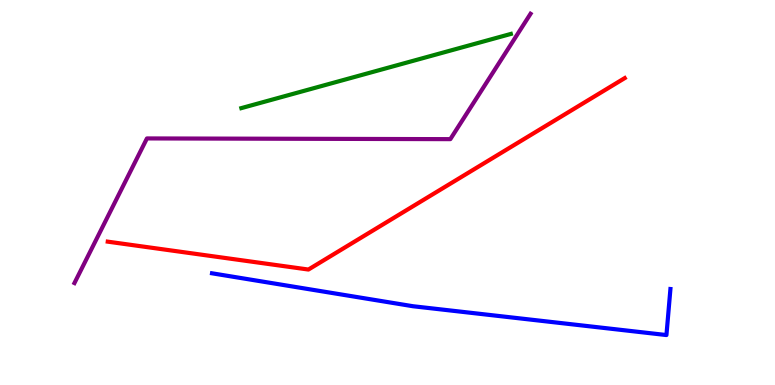[{'lines': ['blue', 'red'], 'intersections': []}, {'lines': ['green', 'red'], 'intersections': []}, {'lines': ['purple', 'red'], 'intersections': []}, {'lines': ['blue', 'green'], 'intersections': []}, {'lines': ['blue', 'purple'], 'intersections': []}, {'lines': ['green', 'purple'], 'intersections': []}]